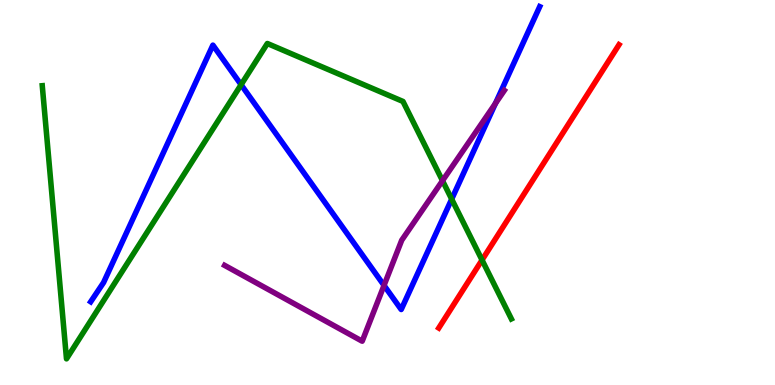[{'lines': ['blue', 'red'], 'intersections': []}, {'lines': ['green', 'red'], 'intersections': [{'x': 6.22, 'y': 3.25}]}, {'lines': ['purple', 'red'], 'intersections': []}, {'lines': ['blue', 'green'], 'intersections': [{'x': 3.11, 'y': 7.8}, {'x': 5.83, 'y': 4.83}]}, {'lines': ['blue', 'purple'], 'intersections': [{'x': 4.96, 'y': 2.59}, {'x': 6.39, 'y': 7.31}]}, {'lines': ['green', 'purple'], 'intersections': [{'x': 5.71, 'y': 5.31}]}]